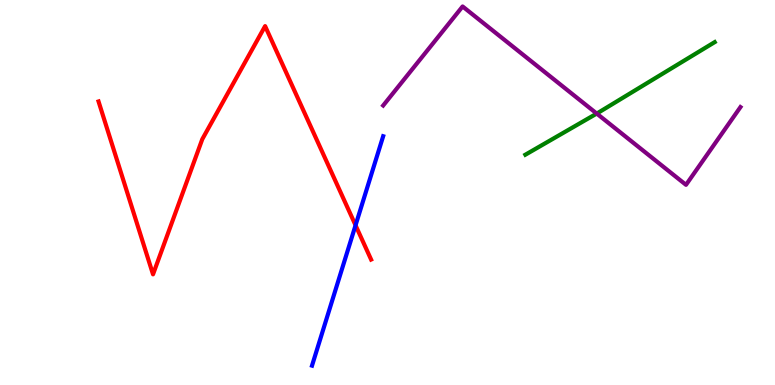[{'lines': ['blue', 'red'], 'intersections': [{'x': 4.59, 'y': 4.15}]}, {'lines': ['green', 'red'], 'intersections': []}, {'lines': ['purple', 'red'], 'intersections': []}, {'lines': ['blue', 'green'], 'intersections': []}, {'lines': ['blue', 'purple'], 'intersections': []}, {'lines': ['green', 'purple'], 'intersections': [{'x': 7.7, 'y': 7.05}]}]